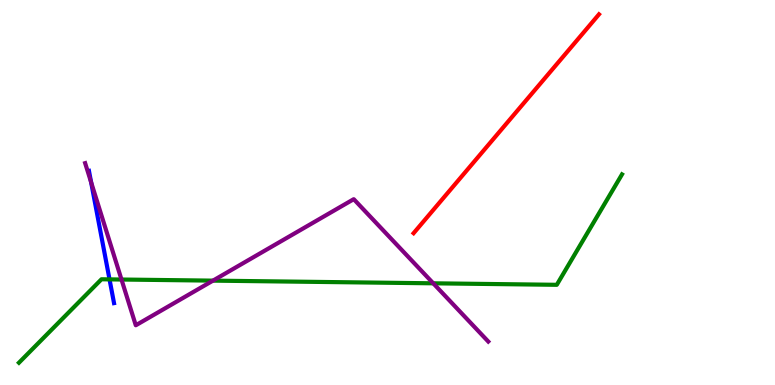[{'lines': ['blue', 'red'], 'intersections': []}, {'lines': ['green', 'red'], 'intersections': []}, {'lines': ['purple', 'red'], 'intersections': []}, {'lines': ['blue', 'green'], 'intersections': [{'x': 1.41, 'y': 2.74}]}, {'lines': ['blue', 'purple'], 'intersections': [{'x': 1.18, 'y': 5.27}]}, {'lines': ['green', 'purple'], 'intersections': [{'x': 1.57, 'y': 2.74}, {'x': 2.75, 'y': 2.71}, {'x': 5.59, 'y': 2.64}]}]